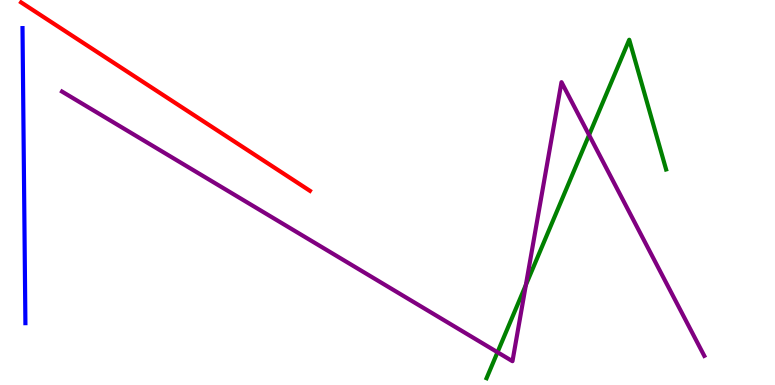[{'lines': ['blue', 'red'], 'intersections': []}, {'lines': ['green', 'red'], 'intersections': []}, {'lines': ['purple', 'red'], 'intersections': []}, {'lines': ['blue', 'green'], 'intersections': []}, {'lines': ['blue', 'purple'], 'intersections': []}, {'lines': ['green', 'purple'], 'intersections': [{'x': 6.42, 'y': 0.851}, {'x': 6.79, 'y': 2.6}, {'x': 7.6, 'y': 6.49}]}]